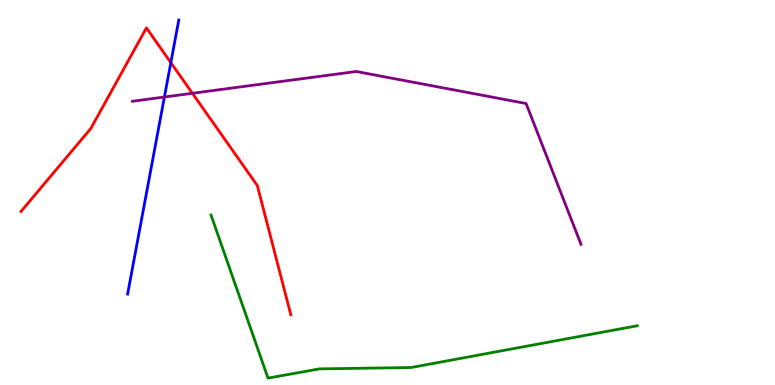[{'lines': ['blue', 'red'], 'intersections': [{'x': 2.2, 'y': 8.37}]}, {'lines': ['green', 'red'], 'intersections': []}, {'lines': ['purple', 'red'], 'intersections': [{'x': 2.48, 'y': 7.58}]}, {'lines': ['blue', 'green'], 'intersections': []}, {'lines': ['blue', 'purple'], 'intersections': [{'x': 2.12, 'y': 7.48}]}, {'lines': ['green', 'purple'], 'intersections': []}]